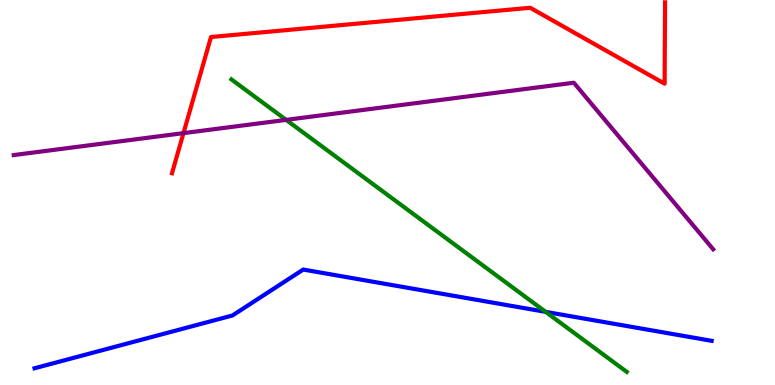[{'lines': ['blue', 'red'], 'intersections': []}, {'lines': ['green', 'red'], 'intersections': []}, {'lines': ['purple', 'red'], 'intersections': [{'x': 2.37, 'y': 6.54}]}, {'lines': ['blue', 'green'], 'intersections': [{'x': 7.04, 'y': 1.9}]}, {'lines': ['blue', 'purple'], 'intersections': []}, {'lines': ['green', 'purple'], 'intersections': [{'x': 3.69, 'y': 6.89}]}]